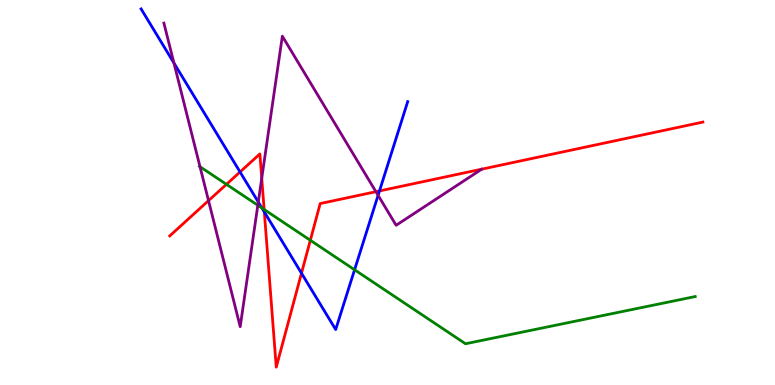[{'lines': ['blue', 'red'], 'intersections': [{'x': 3.1, 'y': 5.53}, {'x': 3.41, 'y': 4.49}, {'x': 3.89, 'y': 2.9}, {'x': 4.9, 'y': 5.04}]}, {'lines': ['green', 'red'], 'intersections': [{'x': 2.92, 'y': 5.21}, {'x': 3.41, 'y': 4.56}, {'x': 4.0, 'y': 3.76}]}, {'lines': ['purple', 'red'], 'intersections': [{'x': 2.69, 'y': 4.79}, {'x': 3.38, 'y': 5.37}, {'x': 4.85, 'y': 5.02}]}, {'lines': ['blue', 'green'], 'intersections': [{'x': 3.38, 'y': 4.6}, {'x': 4.58, 'y': 2.99}]}, {'lines': ['blue', 'purple'], 'intersections': [{'x': 2.24, 'y': 8.36}, {'x': 3.33, 'y': 4.75}, {'x': 4.88, 'y': 4.93}]}, {'lines': ['green', 'purple'], 'intersections': [{'x': 2.58, 'y': 5.67}, {'x': 3.33, 'y': 4.67}]}]